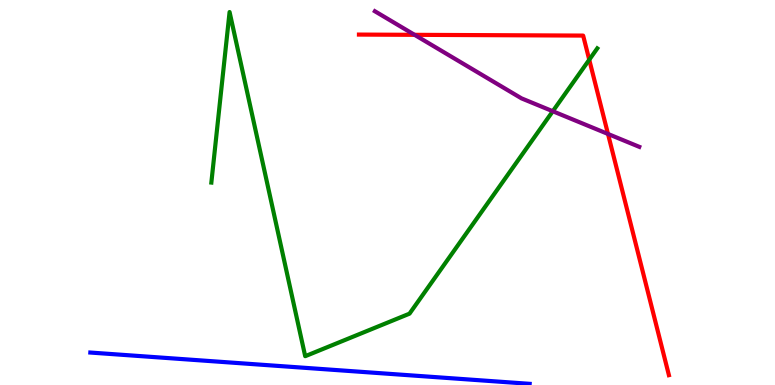[{'lines': ['blue', 'red'], 'intersections': []}, {'lines': ['green', 'red'], 'intersections': [{'x': 7.6, 'y': 8.45}]}, {'lines': ['purple', 'red'], 'intersections': [{'x': 5.35, 'y': 9.1}, {'x': 7.85, 'y': 6.52}]}, {'lines': ['blue', 'green'], 'intersections': []}, {'lines': ['blue', 'purple'], 'intersections': []}, {'lines': ['green', 'purple'], 'intersections': [{'x': 7.13, 'y': 7.11}]}]